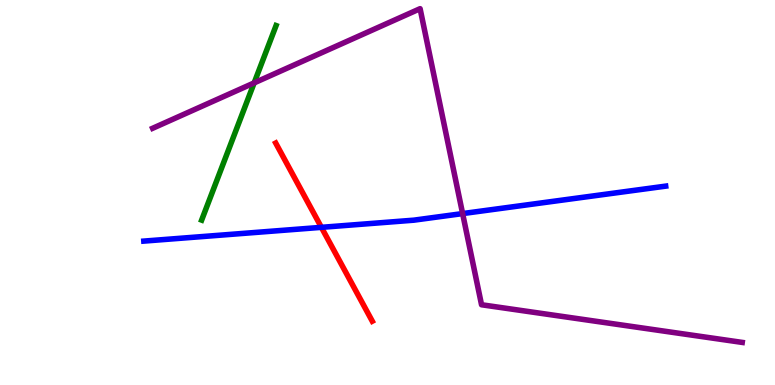[{'lines': ['blue', 'red'], 'intersections': [{'x': 4.15, 'y': 4.1}]}, {'lines': ['green', 'red'], 'intersections': []}, {'lines': ['purple', 'red'], 'intersections': []}, {'lines': ['blue', 'green'], 'intersections': []}, {'lines': ['blue', 'purple'], 'intersections': [{'x': 5.97, 'y': 4.45}]}, {'lines': ['green', 'purple'], 'intersections': [{'x': 3.28, 'y': 7.85}]}]